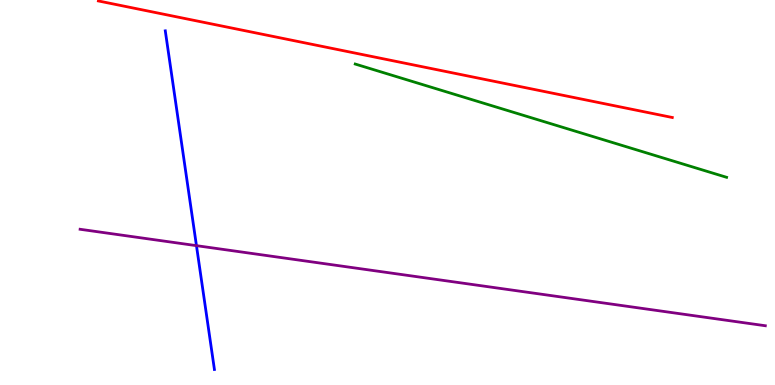[{'lines': ['blue', 'red'], 'intersections': []}, {'lines': ['green', 'red'], 'intersections': []}, {'lines': ['purple', 'red'], 'intersections': []}, {'lines': ['blue', 'green'], 'intersections': []}, {'lines': ['blue', 'purple'], 'intersections': [{'x': 2.53, 'y': 3.62}]}, {'lines': ['green', 'purple'], 'intersections': []}]